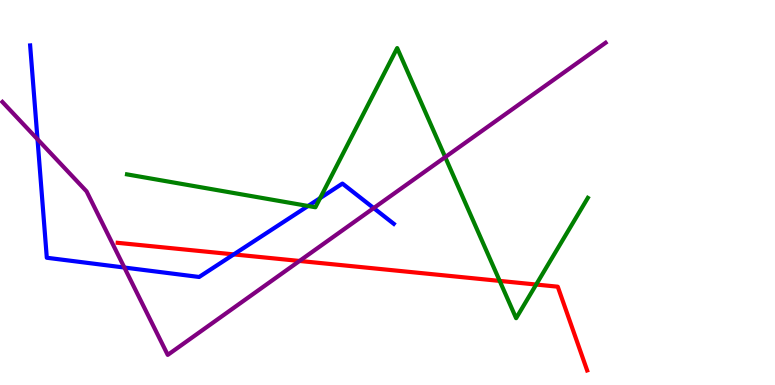[{'lines': ['blue', 'red'], 'intersections': [{'x': 3.02, 'y': 3.39}]}, {'lines': ['green', 'red'], 'intersections': [{'x': 6.45, 'y': 2.7}, {'x': 6.92, 'y': 2.61}]}, {'lines': ['purple', 'red'], 'intersections': [{'x': 3.86, 'y': 3.22}]}, {'lines': ['blue', 'green'], 'intersections': [{'x': 3.97, 'y': 4.65}, {'x': 4.13, 'y': 4.85}]}, {'lines': ['blue', 'purple'], 'intersections': [{'x': 0.484, 'y': 6.38}, {'x': 1.6, 'y': 3.05}, {'x': 4.82, 'y': 4.6}]}, {'lines': ['green', 'purple'], 'intersections': [{'x': 5.74, 'y': 5.92}]}]